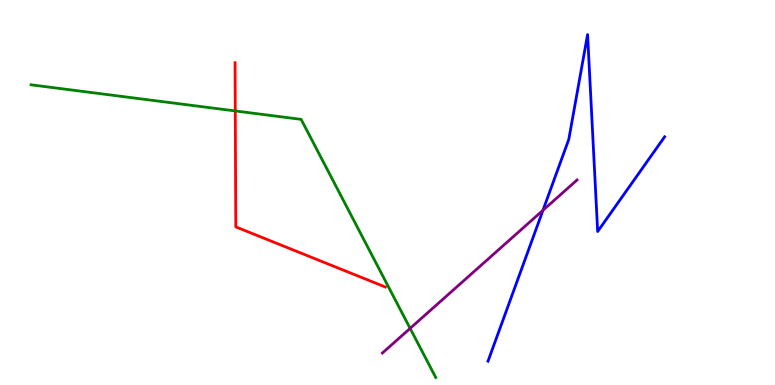[{'lines': ['blue', 'red'], 'intersections': []}, {'lines': ['green', 'red'], 'intersections': [{'x': 3.04, 'y': 7.12}]}, {'lines': ['purple', 'red'], 'intersections': []}, {'lines': ['blue', 'green'], 'intersections': []}, {'lines': ['blue', 'purple'], 'intersections': [{'x': 7.01, 'y': 4.54}]}, {'lines': ['green', 'purple'], 'intersections': [{'x': 5.29, 'y': 1.47}]}]